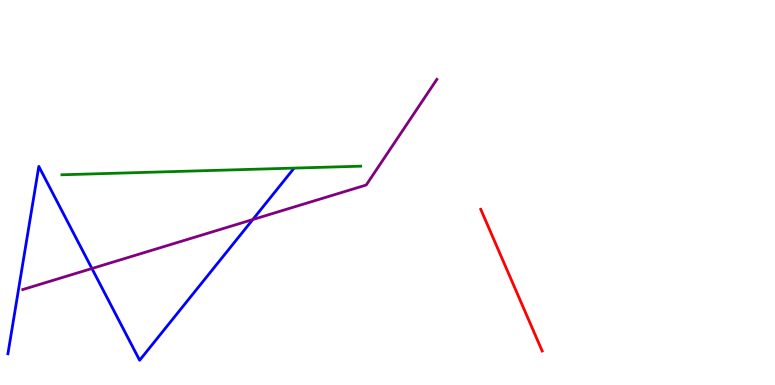[{'lines': ['blue', 'red'], 'intersections': []}, {'lines': ['green', 'red'], 'intersections': []}, {'lines': ['purple', 'red'], 'intersections': []}, {'lines': ['blue', 'green'], 'intersections': []}, {'lines': ['blue', 'purple'], 'intersections': [{'x': 1.19, 'y': 3.03}, {'x': 3.26, 'y': 4.3}]}, {'lines': ['green', 'purple'], 'intersections': []}]